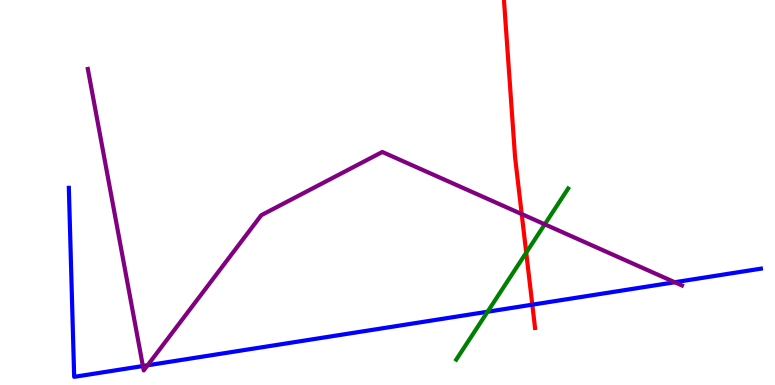[{'lines': ['blue', 'red'], 'intersections': [{'x': 6.87, 'y': 2.09}]}, {'lines': ['green', 'red'], 'intersections': [{'x': 6.79, 'y': 3.44}]}, {'lines': ['purple', 'red'], 'intersections': [{'x': 6.73, 'y': 4.44}]}, {'lines': ['blue', 'green'], 'intersections': [{'x': 6.29, 'y': 1.9}]}, {'lines': ['blue', 'purple'], 'intersections': [{'x': 1.84, 'y': 0.493}, {'x': 1.9, 'y': 0.512}, {'x': 8.71, 'y': 2.67}]}, {'lines': ['green', 'purple'], 'intersections': [{'x': 7.03, 'y': 4.17}]}]